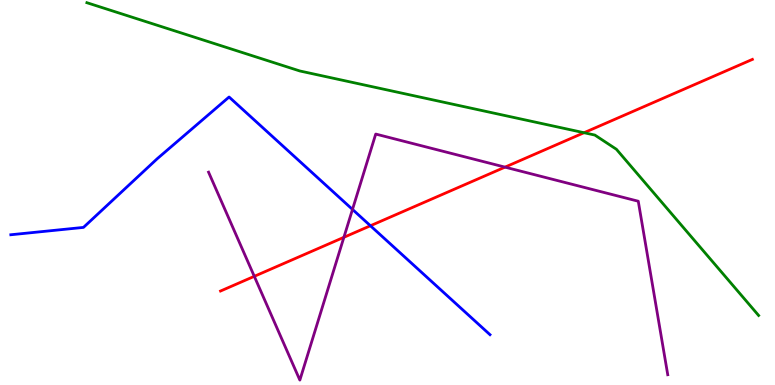[{'lines': ['blue', 'red'], 'intersections': [{'x': 4.78, 'y': 4.14}]}, {'lines': ['green', 'red'], 'intersections': [{'x': 7.54, 'y': 6.55}]}, {'lines': ['purple', 'red'], 'intersections': [{'x': 3.28, 'y': 2.82}, {'x': 4.44, 'y': 3.84}, {'x': 6.52, 'y': 5.66}]}, {'lines': ['blue', 'green'], 'intersections': []}, {'lines': ['blue', 'purple'], 'intersections': [{'x': 4.55, 'y': 4.56}]}, {'lines': ['green', 'purple'], 'intersections': []}]